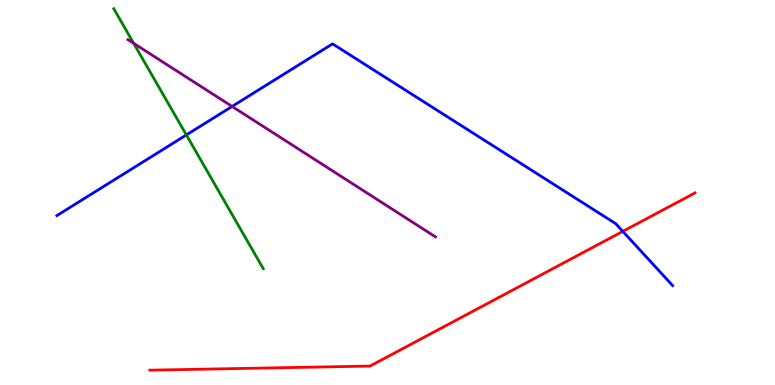[{'lines': ['blue', 'red'], 'intersections': [{'x': 8.04, 'y': 3.99}]}, {'lines': ['green', 'red'], 'intersections': []}, {'lines': ['purple', 'red'], 'intersections': []}, {'lines': ['blue', 'green'], 'intersections': [{'x': 2.4, 'y': 6.5}]}, {'lines': ['blue', 'purple'], 'intersections': [{'x': 2.99, 'y': 7.24}]}, {'lines': ['green', 'purple'], 'intersections': [{'x': 1.72, 'y': 8.87}]}]